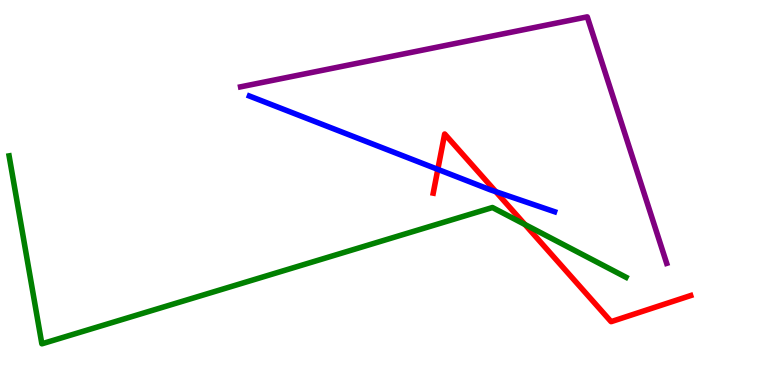[{'lines': ['blue', 'red'], 'intersections': [{'x': 5.65, 'y': 5.6}, {'x': 6.4, 'y': 5.02}]}, {'lines': ['green', 'red'], 'intersections': [{'x': 6.77, 'y': 4.17}]}, {'lines': ['purple', 'red'], 'intersections': []}, {'lines': ['blue', 'green'], 'intersections': []}, {'lines': ['blue', 'purple'], 'intersections': []}, {'lines': ['green', 'purple'], 'intersections': []}]